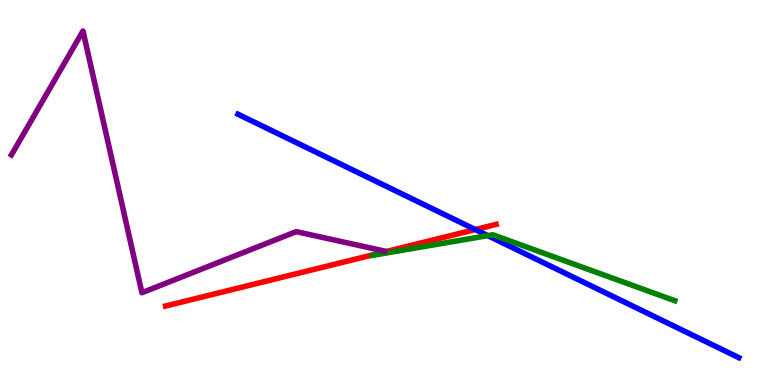[{'lines': ['blue', 'red'], 'intersections': [{'x': 6.13, 'y': 4.04}]}, {'lines': ['green', 'red'], 'intersections': []}, {'lines': ['purple', 'red'], 'intersections': []}, {'lines': ['blue', 'green'], 'intersections': [{'x': 6.29, 'y': 3.88}]}, {'lines': ['blue', 'purple'], 'intersections': []}, {'lines': ['green', 'purple'], 'intersections': []}]